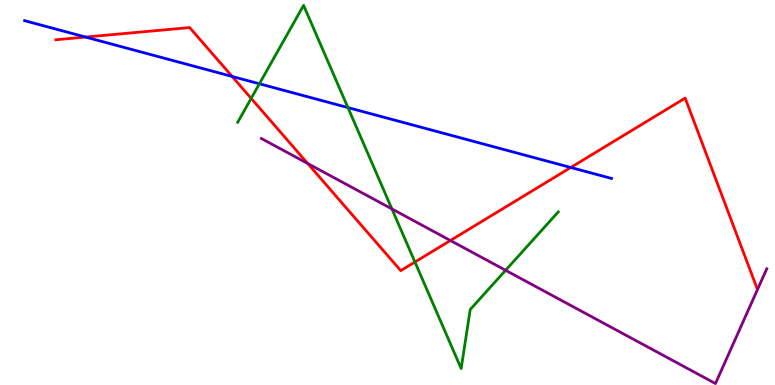[{'lines': ['blue', 'red'], 'intersections': [{'x': 1.1, 'y': 9.04}, {'x': 3.0, 'y': 8.01}, {'x': 7.36, 'y': 5.65}]}, {'lines': ['green', 'red'], 'intersections': [{'x': 3.24, 'y': 7.44}, {'x': 5.35, 'y': 3.19}]}, {'lines': ['purple', 'red'], 'intersections': [{'x': 3.97, 'y': 5.75}, {'x': 5.81, 'y': 3.75}]}, {'lines': ['blue', 'green'], 'intersections': [{'x': 3.35, 'y': 7.82}, {'x': 4.49, 'y': 7.21}]}, {'lines': ['blue', 'purple'], 'intersections': []}, {'lines': ['green', 'purple'], 'intersections': [{'x': 5.06, 'y': 4.57}, {'x': 6.52, 'y': 2.98}]}]